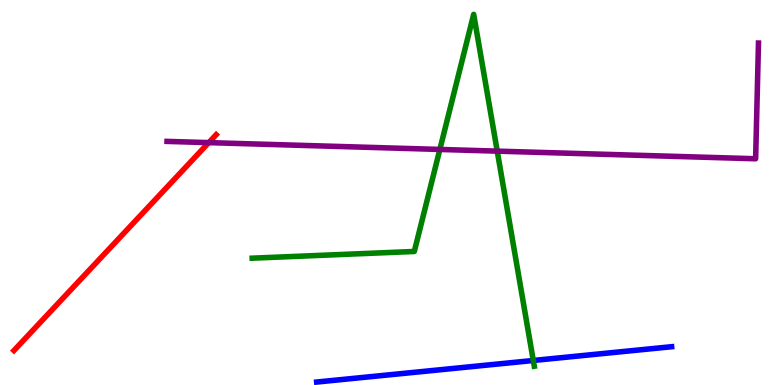[{'lines': ['blue', 'red'], 'intersections': []}, {'lines': ['green', 'red'], 'intersections': []}, {'lines': ['purple', 'red'], 'intersections': [{'x': 2.69, 'y': 6.3}]}, {'lines': ['blue', 'green'], 'intersections': [{'x': 6.88, 'y': 0.637}]}, {'lines': ['blue', 'purple'], 'intersections': []}, {'lines': ['green', 'purple'], 'intersections': [{'x': 5.68, 'y': 6.12}, {'x': 6.42, 'y': 6.07}]}]